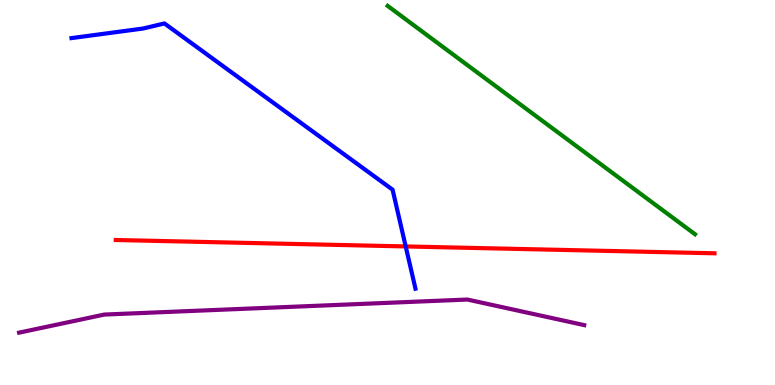[{'lines': ['blue', 'red'], 'intersections': [{'x': 5.23, 'y': 3.6}]}, {'lines': ['green', 'red'], 'intersections': []}, {'lines': ['purple', 'red'], 'intersections': []}, {'lines': ['blue', 'green'], 'intersections': []}, {'lines': ['blue', 'purple'], 'intersections': []}, {'lines': ['green', 'purple'], 'intersections': []}]